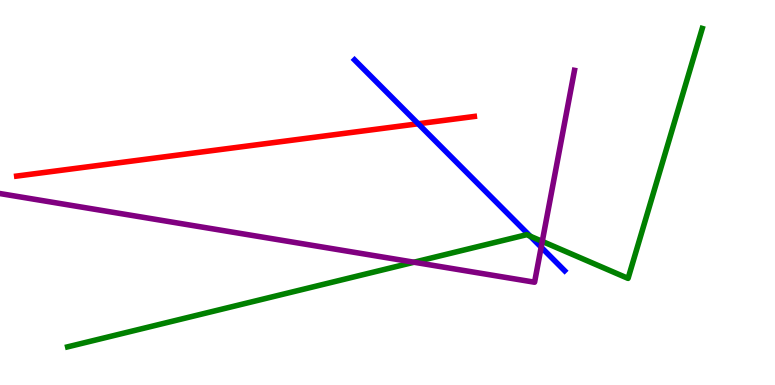[{'lines': ['blue', 'red'], 'intersections': [{'x': 5.4, 'y': 6.79}]}, {'lines': ['green', 'red'], 'intersections': []}, {'lines': ['purple', 'red'], 'intersections': []}, {'lines': ['blue', 'green'], 'intersections': [{'x': 6.84, 'y': 3.86}]}, {'lines': ['blue', 'purple'], 'intersections': [{'x': 6.98, 'y': 3.58}]}, {'lines': ['green', 'purple'], 'intersections': [{'x': 5.34, 'y': 3.19}, {'x': 7.0, 'y': 3.73}]}]